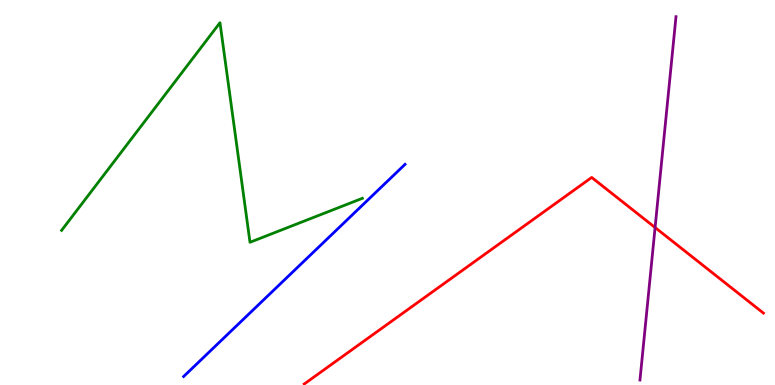[{'lines': ['blue', 'red'], 'intersections': []}, {'lines': ['green', 'red'], 'intersections': []}, {'lines': ['purple', 'red'], 'intersections': [{'x': 8.45, 'y': 4.09}]}, {'lines': ['blue', 'green'], 'intersections': []}, {'lines': ['blue', 'purple'], 'intersections': []}, {'lines': ['green', 'purple'], 'intersections': []}]